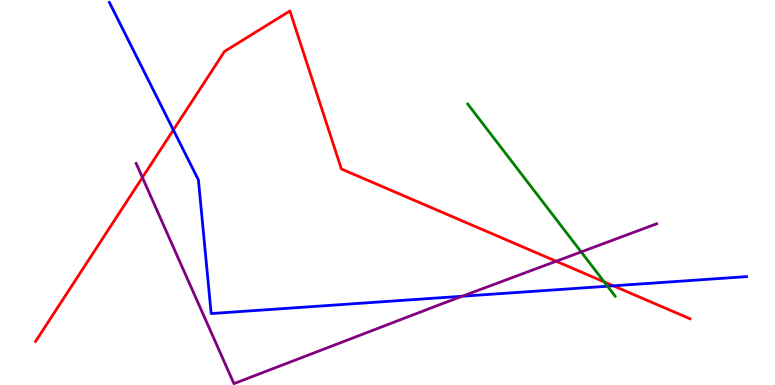[{'lines': ['blue', 'red'], 'intersections': [{'x': 2.24, 'y': 6.62}, {'x': 7.91, 'y': 2.58}]}, {'lines': ['green', 'red'], 'intersections': [{'x': 7.8, 'y': 2.68}]}, {'lines': ['purple', 'red'], 'intersections': [{'x': 1.84, 'y': 5.39}, {'x': 7.18, 'y': 3.21}]}, {'lines': ['blue', 'green'], 'intersections': [{'x': 7.84, 'y': 2.57}]}, {'lines': ['blue', 'purple'], 'intersections': [{'x': 5.96, 'y': 2.31}]}, {'lines': ['green', 'purple'], 'intersections': [{'x': 7.5, 'y': 3.46}]}]